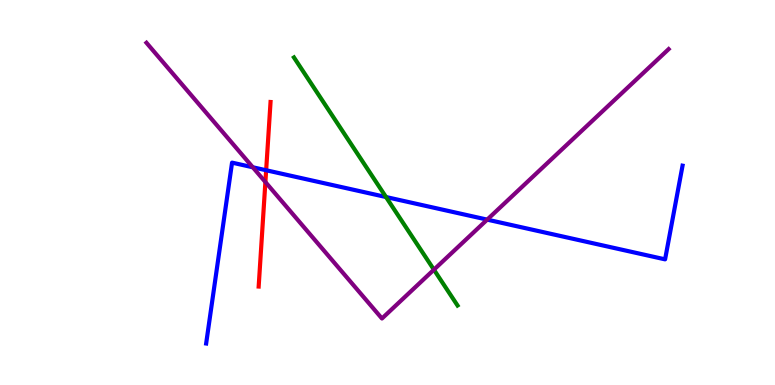[{'lines': ['blue', 'red'], 'intersections': [{'x': 3.43, 'y': 5.58}]}, {'lines': ['green', 'red'], 'intersections': []}, {'lines': ['purple', 'red'], 'intersections': [{'x': 3.42, 'y': 5.27}]}, {'lines': ['blue', 'green'], 'intersections': [{'x': 4.98, 'y': 4.88}]}, {'lines': ['blue', 'purple'], 'intersections': [{'x': 3.26, 'y': 5.66}, {'x': 6.29, 'y': 4.3}]}, {'lines': ['green', 'purple'], 'intersections': [{'x': 5.6, 'y': 3.0}]}]